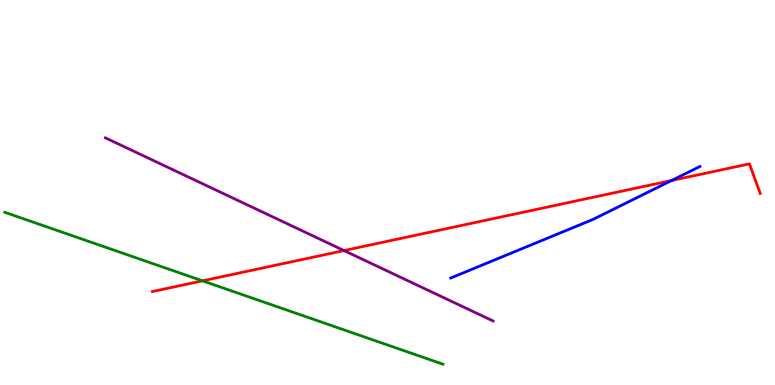[{'lines': ['blue', 'red'], 'intersections': [{'x': 8.67, 'y': 5.31}]}, {'lines': ['green', 'red'], 'intersections': [{'x': 2.61, 'y': 2.71}]}, {'lines': ['purple', 'red'], 'intersections': [{'x': 4.44, 'y': 3.49}]}, {'lines': ['blue', 'green'], 'intersections': []}, {'lines': ['blue', 'purple'], 'intersections': []}, {'lines': ['green', 'purple'], 'intersections': []}]